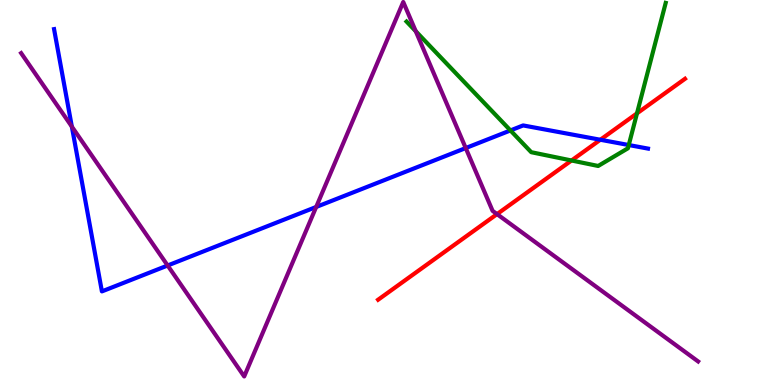[{'lines': ['blue', 'red'], 'intersections': [{'x': 7.75, 'y': 6.37}]}, {'lines': ['green', 'red'], 'intersections': [{'x': 7.37, 'y': 5.83}, {'x': 8.22, 'y': 7.06}]}, {'lines': ['purple', 'red'], 'intersections': [{'x': 6.41, 'y': 4.44}]}, {'lines': ['blue', 'green'], 'intersections': [{'x': 6.59, 'y': 6.61}, {'x': 8.11, 'y': 6.23}]}, {'lines': ['blue', 'purple'], 'intersections': [{'x': 0.927, 'y': 6.71}, {'x': 2.16, 'y': 3.1}, {'x': 4.08, 'y': 4.62}, {'x': 6.01, 'y': 6.15}]}, {'lines': ['green', 'purple'], 'intersections': [{'x': 5.36, 'y': 9.19}]}]